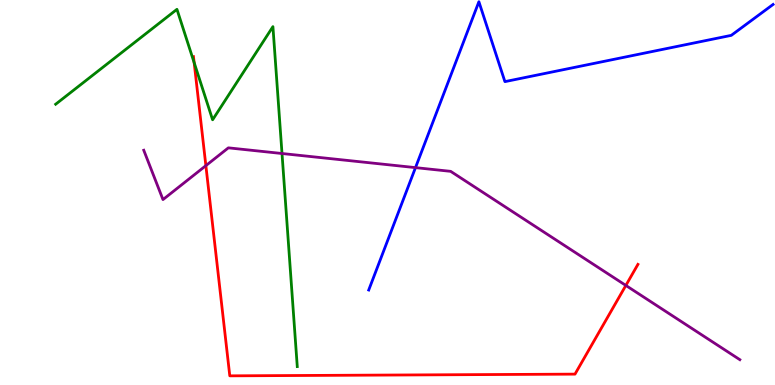[{'lines': ['blue', 'red'], 'intersections': []}, {'lines': ['green', 'red'], 'intersections': [{'x': 2.51, 'y': 8.37}]}, {'lines': ['purple', 'red'], 'intersections': [{'x': 2.66, 'y': 5.7}, {'x': 8.08, 'y': 2.59}]}, {'lines': ['blue', 'green'], 'intersections': []}, {'lines': ['blue', 'purple'], 'intersections': [{'x': 5.36, 'y': 5.65}]}, {'lines': ['green', 'purple'], 'intersections': [{'x': 3.64, 'y': 6.01}]}]